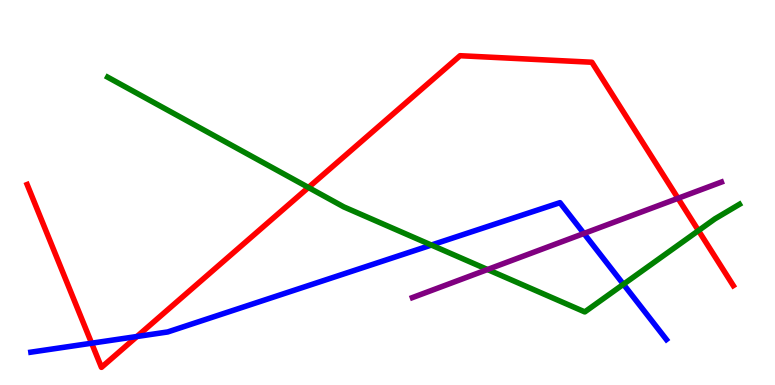[{'lines': ['blue', 'red'], 'intersections': [{'x': 1.18, 'y': 1.09}, {'x': 1.77, 'y': 1.26}]}, {'lines': ['green', 'red'], 'intersections': [{'x': 3.98, 'y': 5.13}, {'x': 9.01, 'y': 4.01}]}, {'lines': ['purple', 'red'], 'intersections': [{'x': 8.75, 'y': 4.85}]}, {'lines': ['blue', 'green'], 'intersections': [{'x': 5.57, 'y': 3.63}, {'x': 8.04, 'y': 2.62}]}, {'lines': ['blue', 'purple'], 'intersections': [{'x': 7.53, 'y': 3.94}]}, {'lines': ['green', 'purple'], 'intersections': [{'x': 6.29, 'y': 3.0}]}]